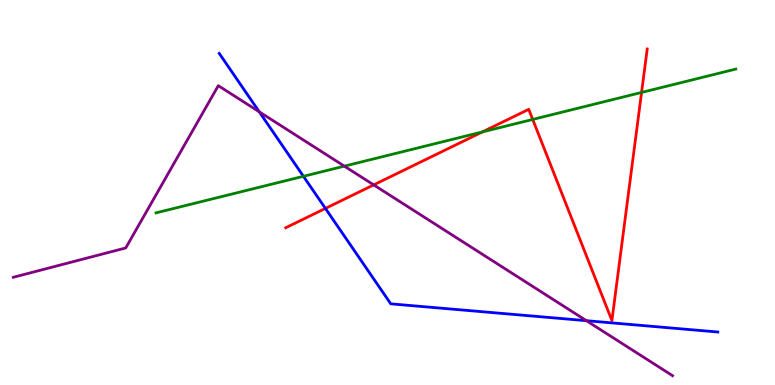[{'lines': ['blue', 'red'], 'intersections': [{'x': 4.2, 'y': 4.59}]}, {'lines': ['green', 'red'], 'intersections': [{'x': 6.22, 'y': 6.57}, {'x': 6.87, 'y': 6.9}, {'x': 8.28, 'y': 7.6}]}, {'lines': ['purple', 'red'], 'intersections': [{'x': 4.82, 'y': 5.2}]}, {'lines': ['blue', 'green'], 'intersections': [{'x': 3.92, 'y': 5.42}]}, {'lines': ['blue', 'purple'], 'intersections': [{'x': 3.35, 'y': 7.1}, {'x': 7.57, 'y': 1.67}]}, {'lines': ['green', 'purple'], 'intersections': [{'x': 4.44, 'y': 5.68}]}]